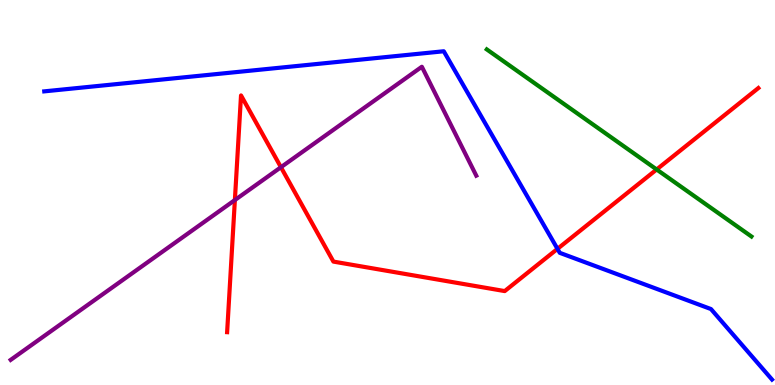[{'lines': ['blue', 'red'], 'intersections': [{'x': 7.19, 'y': 3.54}]}, {'lines': ['green', 'red'], 'intersections': [{'x': 8.47, 'y': 5.6}]}, {'lines': ['purple', 'red'], 'intersections': [{'x': 3.03, 'y': 4.8}, {'x': 3.63, 'y': 5.66}]}, {'lines': ['blue', 'green'], 'intersections': []}, {'lines': ['blue', 'purple'], 'intersections': []}, {'lines': ['green', 'purple'], 'intersections': []}]